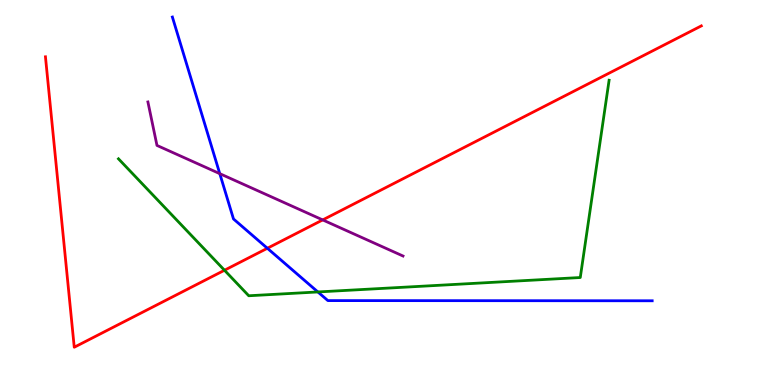[{'lines': ['blue', 'red'], 'intersections': [{'x': 3.45, 'y': 3.55}]}, {'lines': ['green', 'red'], 'intersections': [{'x': 2.9, 'y': 2.98}]}, {'lines': ['purple', 'red'], 'intersections': [{'x': 4.16, 'y': 4.29}]}, {'lines': ['blue', 'green'], 'intersections': [{'x': 4.1, 'y': 2.42}]}, {'lines': ['blue', 'purple'], 'intersections': [{'x': 2.84, 'y': 5.49}]}, {'lines': ['green', 'purple'], 'intersections': []}]